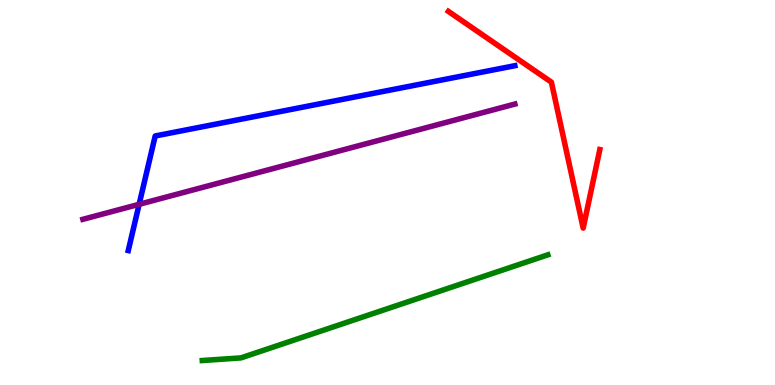[{'lines': ['blue', 'red'], 'intersections': []}, {'lines': ['green', 'red'], 'intersections': []}, {'lines': ['purple', 'red'], 'intersections': []}, {'lines': ['blue', 'green'], 'intersections': []}, {'lines': ['blue', 'purple'], 'intersections': [{'x': 1.8, 'y': 4.69}]}, {'lines': ['green', 'purple'], 'intersections': []}]